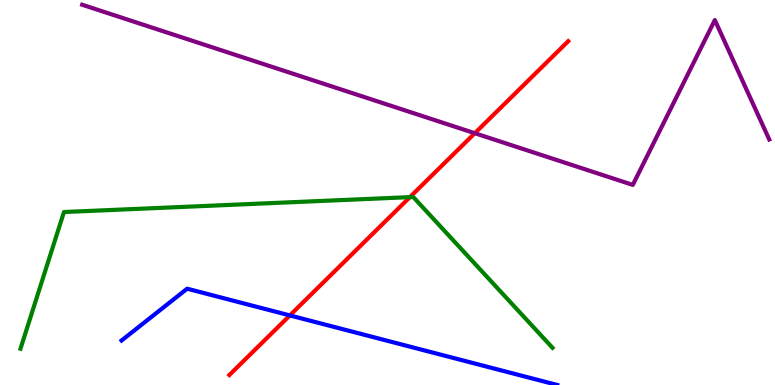[{'lines': ['blue', 'red'], 'intersections': [{'x': 3.74, 'y': 1.81}]}, {'lines': ['green', 'red'], 'intersections': [{'x': 5.29, 'y': 4.88}]}, {'lines': ['purple', 'red'], 'intersections': [{'x': 6.13, 'y': 6.54}]}, {'lines': ['blue', 'green'], 'intersections': []}, {'lines': ['blue', 'purple'], 'intersections': []}, {'lines': ['green', 'purple'], 'intersections': []}]